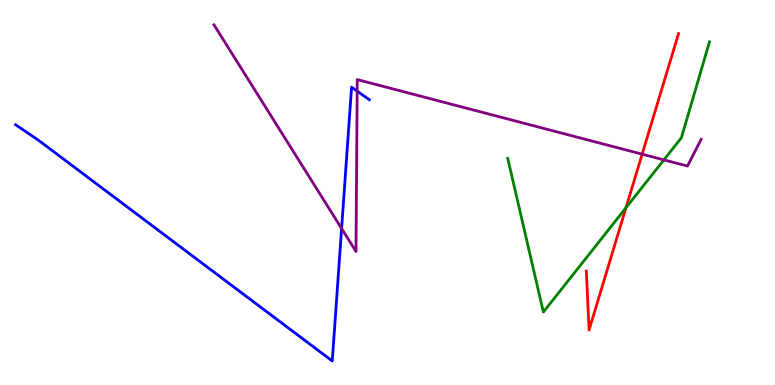[{'lines': ['blue', 'red'], 'intersections': []}, {'lines': ['green', 'red'], 'intersections': [{'x': 8.08, 'y': 4.6}]}, {'lines': ['purple', 'red'], 'intersections': [{'x': 8.29, 'y': 6.0}]}, {'lines': ['blue', 'green'], 'intersections': []}, {'lines': ['blue', 'purple'], 'intersections': [{'x': 4.41, 'y': 4.06}, {'x': 4.61, 'y': 7.63}]}, {'lines': ['green', 'purple'], 'intersections': [{'x': 8.57, 'y': 5.85}]}]